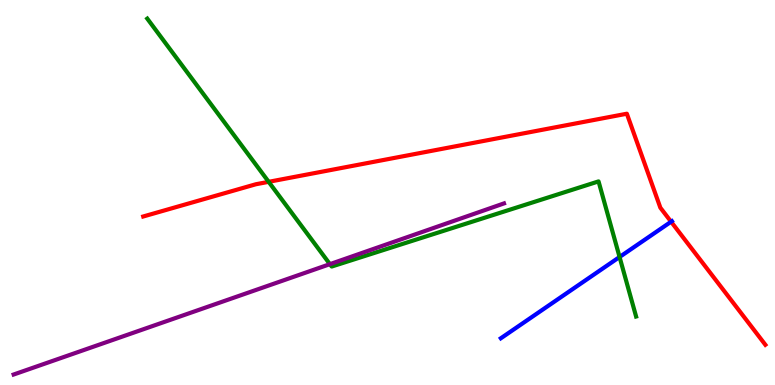[{'lines': ['blue', 'red'], 'intersections': [{'x': 8.66, 'y': 4.24}]}, {'lines': ['green', 'red'], 'intersections': [{'x': 3.47, 'y': 5.28}]}, {'lines': ['purple', 'red'], 'intersections': []}, {'lines': ['blue', 'green'], 'intersections': [{'x': 7.99, 'y': 3.32}]}, {'lines': ['blue', 'purple'], 'intersections': []}, {'lines': ['green', 'purple'], 'intersections': [{'x': 4.26, 'y': 3.14}]}]